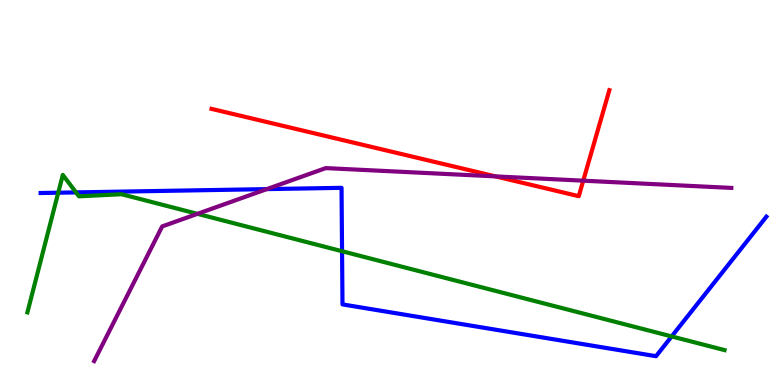[{'lines': ['blue', 'red'], 'intersections': []}, {'lines': ['green', 'red'], 'intersections': []}, {'lines': ['purple', 'red'], 'intersections': [{'x': 6.39, 'y': 5.42}, {'x': 7.53, 'y': 5.31}]}, {'lines': ['blue', 'green'], 'intersections': [{'x': 0.751, 'y': 4.99}, {'x': 0.981, 'y': 5.0}, {'x': 4.41, 'y': 3.47}, {'x': 8.67, 'y': 1.26}]}, {'lines': ['blue', 'purple'], 'intersections': [{'x': 3.44, 'y': 5.09}]}, {'lines': ['green', 'purple'], 'intersections': [{'x': 2.55, 'y': 4.45}]}]